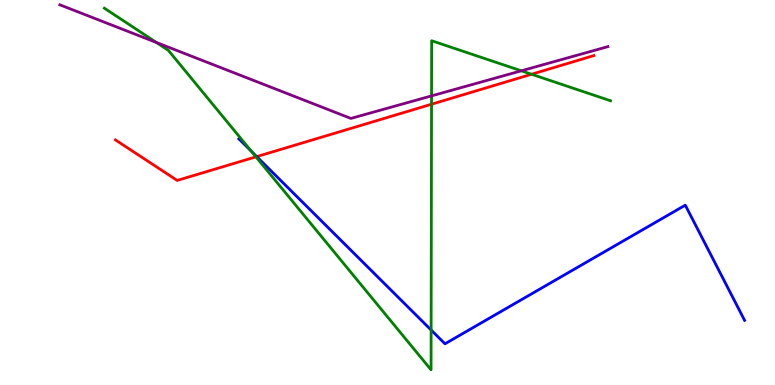[{'lines': ['blue', 'red'], 'intersections': [{'x': 3.31, 'y': 5.93}]}, {'lines': ['green', 'red'], 'intersections': [{'x': 3.3, 'y': 5.93}, {'x': 5.57, 'y': 7.29}, {'x': 6.86, 'y': 8.07}]}, {'lines': ['purple', 'red'], 'intersections': []}, {'lines': ['blue', 'green'], 'intersections': [{'x': 3.24, 'y': 6.07}, {'x': 5.56, 'y': 1.43}]}, {'lines': ['blue', 'purple'], 'intersections': []}, {'lines': ['green', 'purple'], 'intersections': [{'x': 2.02, 'y': 8.9}, {'x': 5.57, 'y': 7.51}, {'x': 6.73, 'y': 8.16}]}]